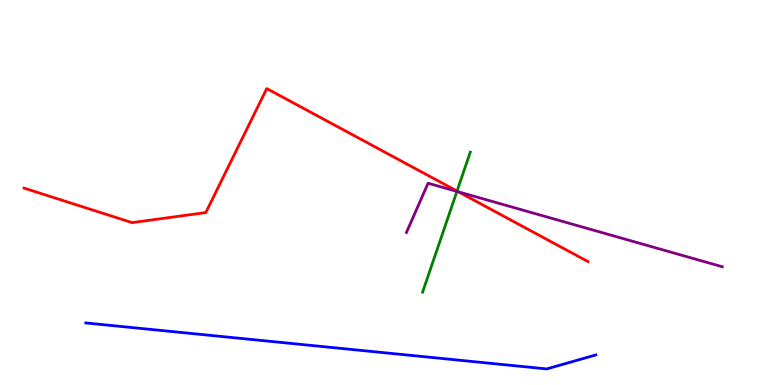[{'lines': ['blue', 'red'], 'intersections': []}, {'lines': ['green', 'red'], 'intersections': [{'x': 5.9, 'y': 5.04}]}, {'lines': ['purple', 'red'], 'intersections': [{'x': 5.92, 'y': 5.02}]}, {'lines': ['blue', 'green'], 'intersections': []}, {'lines': ['blue', 'purple'], 'intersections': []}, {'lines': ['green', 'purple'], 'intersections': [{'x': 5.9, 'y': 5.03}]}]